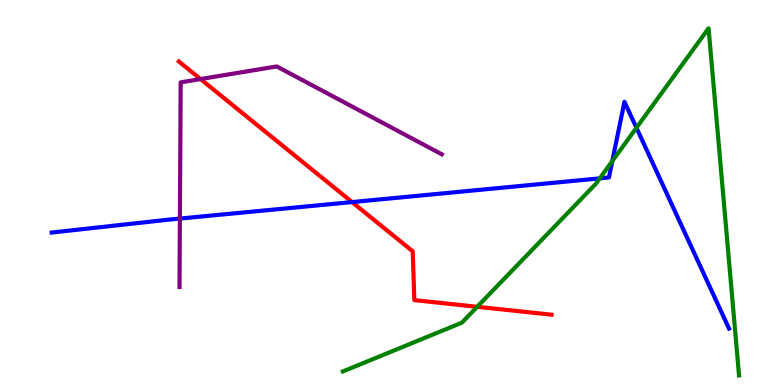[{'lines': ['blue', 'red'], 'intersections': [{'x': 4.54, 'y': 4.75}]}, {'lines': ['green', 'red'], 'intersections': [{'x': 6.16, 'y': 2.03}]}, {'lines': ['purple', 'red'], 'intersections': [{'x': 2.59, 'y': 7.95}]}, {'lines': ['blue', 'green'], 'intersections': [{'x': 7.74, 'y': 5.37}, {'x': 7.9, 'y': 5.82}, {'x': 8.21, 'y': 6.68}]}, {'lines': ['blue', 'purple'], 'intersections': [{'x': 2.32, 'y': 4.32}]}, {'lines': ['green', 'purple'], 'intersections': []}]